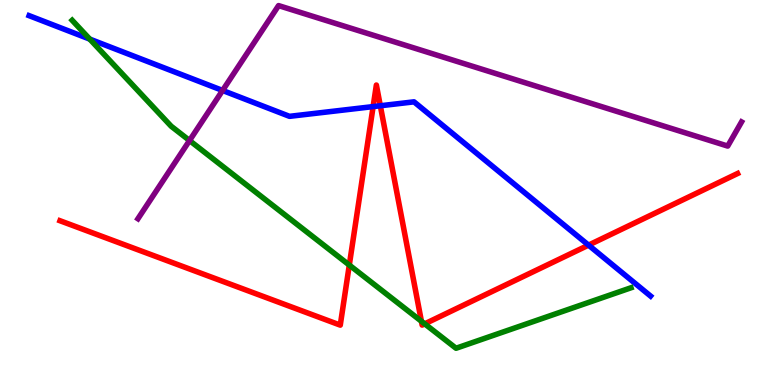[{'lines': ['blue', 'red'], 'intersections': [{'x': 4.81, 'y': 7.23}, {'x': 4.91, 'y': 7.25}, {'x': 7.59, 'y': 3.63}]}, {'lines': ['green', 'red'], 'intersections': [{'x': 4.51, 'y': 3.12}, {'x': 5.44, 'y': 1.66}, {'x': 5.48, 'y': 1.59}]}, {'lines': ['purple', 'red'], 'intersections': []}, {'lines': ['blue', 'green'], 'intersections': [{'x': 1.16, 'y': 8.98}]}, {'lines': ['blue', 'purple'], 'intersections': [{'x': 2.87, 'y': 7.65}]}, {'lines': ['green', 'purple'], 'intersections': [{'x': 2.45, 'y': 6.35}]}]